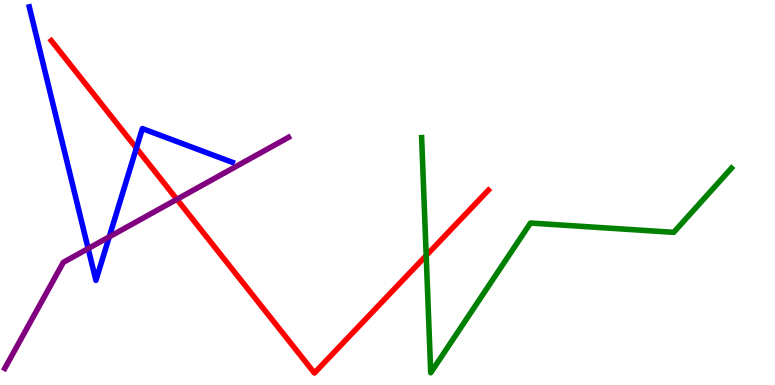[{'lines': ['blue', 'red'], 'intersections': [{'x': 1.76, 'y': 6.15}]}, {'lines': ['green', 'red'], 'intersections': [{'x': 5.5, 'y': 3.36}]}, {'lines': ['purple', 'red'], 'intersections': [{'x': 2.28, 'y': 4.82}]}, {'lines': ['blue', 'green'], 'intersections': []}, {'lines': ['blue', 'purple'], 'intersections': [{'x': 1.14, 'y': 3.54}, {'x': 1.41, 'y': 3.85}]}, {'lines': ['green', 'purple'], 'intersections': []}]